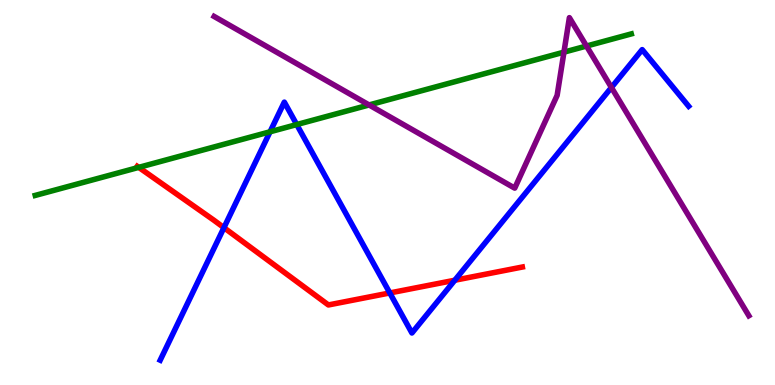[{'lines': ['blue', 'red'], 'intersections': [{'x': 2.89, 'y': 4.09}, {'x': 5.03, 'y': 2.39}, {'x': 5.87, 'y': 2.72}]}, {'lines': ['green', 'red'], 'intersections': [{'x': 1.79, 'y': 5.65}]}, {'lines': ['purple', 'red'], 'intersections': []}, {'lines': ['blue', 'green'], 'intersections': [{'x': 3.48, 'y': 6.58}, {'x': 3.83, 'y': 6.76}]}, {'lines': ['blue', 'purple'], 'intersections': [{'x': 7.89, 'y': 7.73}]}, {'lines': ['green', 'purple'], 'intersections': [{'x': 4.76, 'y': 7.27}, {'x': 7.28, 'y': 8.65}, {'x': 7.57, 'y': 8.8}]}]